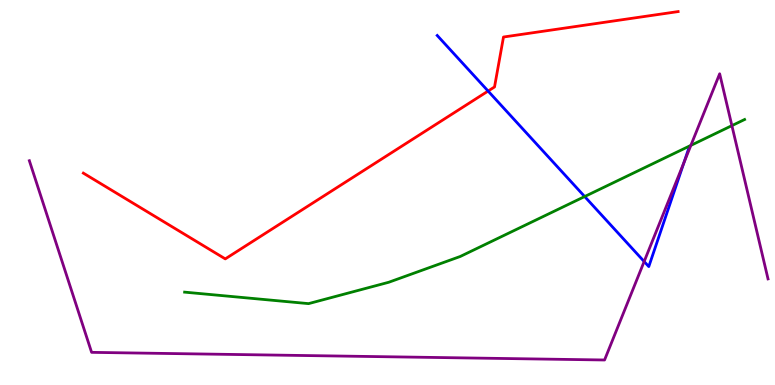[{'lines': ['blue', 'red'], 'intersections': [{'x': 6.3, 'y': 7.63}]}, {'lines': ['green', 'red'], 'intersections': []}, {'lines': ['purple', 'red'], 'intersections': []}, {'lines': ['blue', 'green'], 'intersections': [{'x': 7.54, 'y': 4.89}]}, {'lines': ['blue', 'purple'], 'intersections': [{'x': 8.31, 'y': 3.21}, {'x': 8.82, 'y': 5.77}]}, {'lines': ['green', 'purple'], 'intersections': [{'x': 8.91, 'y': 6.22}, {'x': 9.44, 'y': 6.74}]}]